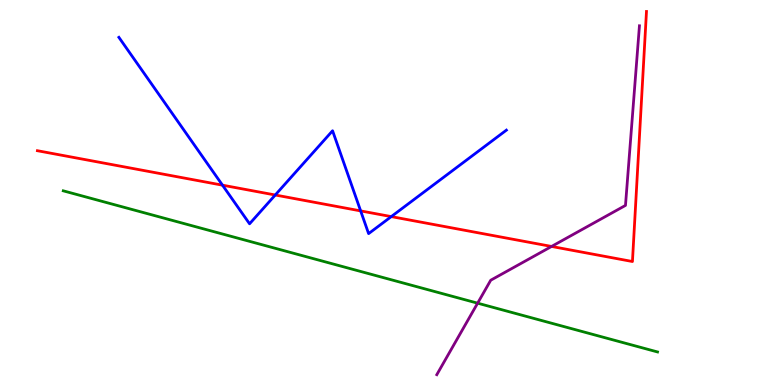[{'lines': ['blue', 'red'], 'intersections': [{'x': 2.87, 'y': 5.19}, {'x': 3.55, 'y': 4.94}, {'x': 4.65, 'y': 4.52}, {'x': 5.05, 'y': 4.37}]}, {'lines': ['green', 'red'], 'intersections': []}, {'lines': ['purple', 'red'], 'intersections': [{'x': 7.12, 'y': 3.6}]}, {'lines': ['blue', 'green'], 'intersections': []}, {'lines': ['blue', 'purple'], 'intersections': []}, {'lines': ['green', 'purple'], 'intersections': [{'x': 6.16, 'y': 2.13}]}]